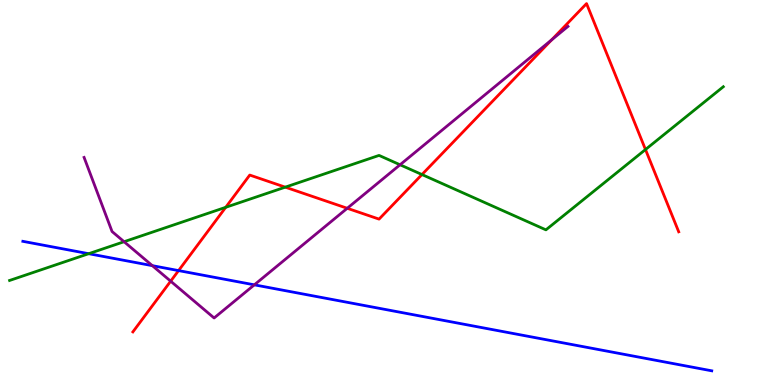[{'lines': ['blue', 'red'], 'intersections': [{'x': 2.3, 'y': 2.97}]}, {'lines': ['green', 'red'], 'intersections': [{'x': 2.91, 'y': 4.62}, {'x': 3.68, 'y': 5.14}, {'x': 5.44, 'y': 5.47}, {'x': 8.33, 'y': 6.12}]}, {'lines': ['purple', 'red'], 'intersections': [{'x': 2.2, 'y': 2.7}, {'x': 4.48, 'y': 4.59}, {'x': 7.12, 'y': 8.96}]}, {'lines': ['blue', 'green'], 'intersections': [{'x': 1.14, 'y': 3.41}]}, {'lines': ['blue', 'purple'], 'intersections': [{'x': 1.97, 'y': 3.1}, {'x': 3.28, 'y': 2.6}]}, {'lines': ['green', 'purple'], 'intersections': [{'x': 1.6, 'y': 3.72}, {'x': 5.16, 'y': 5.72}]}]